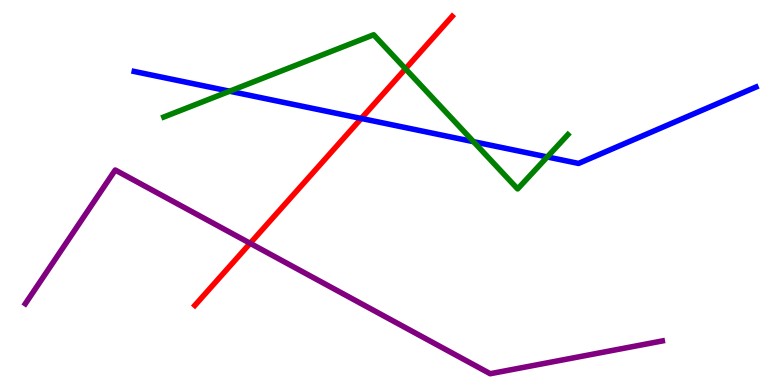[{'lines': ['blue', 'red'], 'intersections': [{'x': 4.66, 'y': 6.92}]}, {'lines': ['green', 'red'], 'intersections': [{'x': 5.23, 'y': 8.21}]}, {'lines': ['purple', 'red'], 'intersections': [{'x': 3.23, 'y': 3.68}]}, {'lines': ['blue', 'green'], 'intersections': [{'x': 2.96, 'y': 7.63}, {'x': 6.11, 'y': 6.32}, {'x': 7.06, 'y': 5.92}]}, {'lines': ['blue', 'purple'], 'intersections': []}, {'lines': ['green', 'purple'], 'intersections': []}]